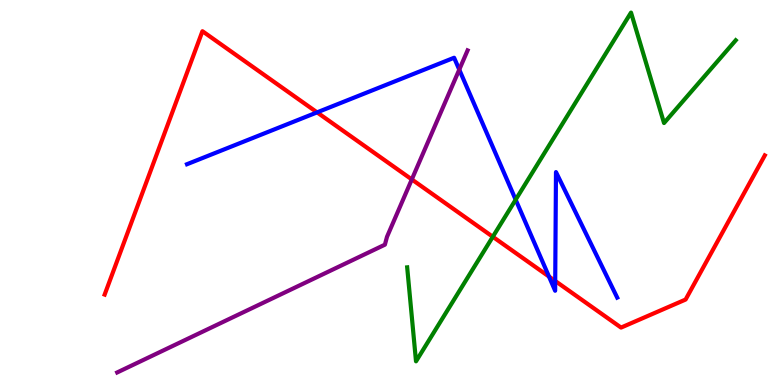[{'lines': ['blue', 'red'], 'intersections': [{'x': 4.09, 'y': 7.08}, {'x': 7.08, 'y': 2.82}, {'x': 7.16, 'y': 2.7}]}, {'lines': ['green', 'red'], 'intersections': [{'x': 6.36, 'y': 3.85}]}, {'lines': ['purple', 'red'], 'intersections': [{'x': 5.31, 'y': 5.34}]}, {'lines': ['blue', 'green'], 'intersections': [{'x': 6.65, 'y': 4.81}]}, {'lines': ['blue', 'purple'], 'intersections': [{'x': 5.93, 'y': 8.19}]}, {'lines': ['green', 'purple'], 'intersections': []}]